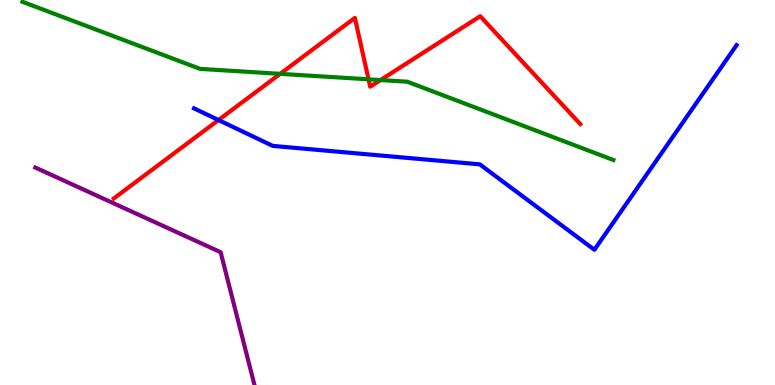[{'lines': ['blue', 'red'], 'intersections': [{'x': 2.82, 'y': 6.88}]}, {'lines': ['green', 'red'], 'intersections': [{'x': 3.62, 'y': 8.08}, {'x': 4.76, 'y': 7.94}, {'x': 4.91, 'y': 7.92}]}, {'lines': ['purple', 'red'], 'intersections': []}, {'lines': ['blue', 'green'], 'intersections': []}, {'lines': ['blue', 'purple'], 'intersections': []}, {'lines': ['green', 'purple'], 'intersections': []}]